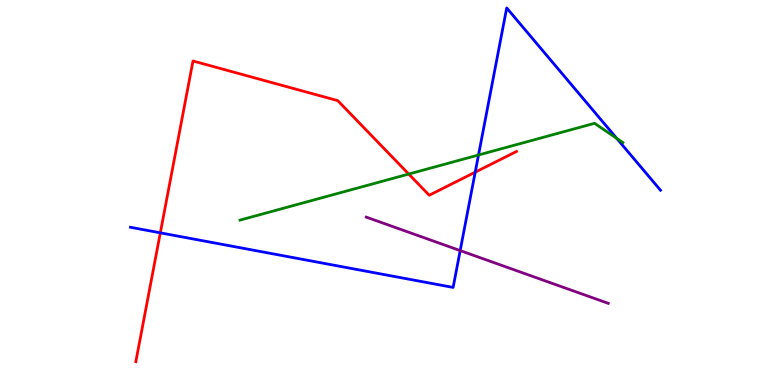[{'lines': ['blue', 'red'], 'intersections': [{'x': 2.07, 'y': 3.95}, {'x': 6.13, 'y': 5.53}]}, {'lines': ['green', 'red'], 'intersections': [{'x': 5.27, 'y': 5.48}]}, {'lines': ['purple', 'red'], 'intersections': []}, {'lines': ['blue', 'green'], 'intersections': [{'x': 6.17, 'y': 5.97}, {'x': 7.96, 'y': 6.41}]}, {'lines': ['blue', 'purple'], 'intersections': [{'x': 5.94, 'y': 3.49}]}, {'lines': ['green', 'purple'], 'intersections': []}]